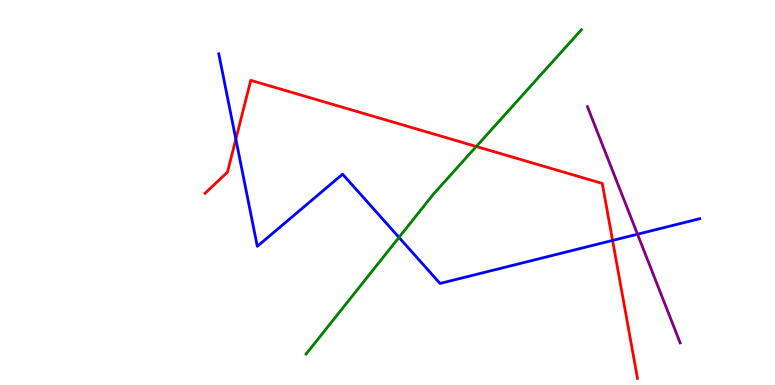[{'lines': ['blue', 'red'], 'intersections': [{'x': 3.04, 'y': 6.39}, {'x': 7.9, 'y': 3.75}]}, {'lines': ['green', 'red'], 'intersections': [{'x': 6.15, 'y': 6.2}]}, {'lines': ['purple', 'red'], 'intersections': []}, {'lines': ['blue', 'green'], 'intersections': [{'x': 5.15, 'y': 3.83}]}, {'lines': ['blue', 'purple'], 'intersections': [{'x': 8.23, 'y': 3.92}]}, {'lines': ['green', 'purple'], 'intersections': []}]